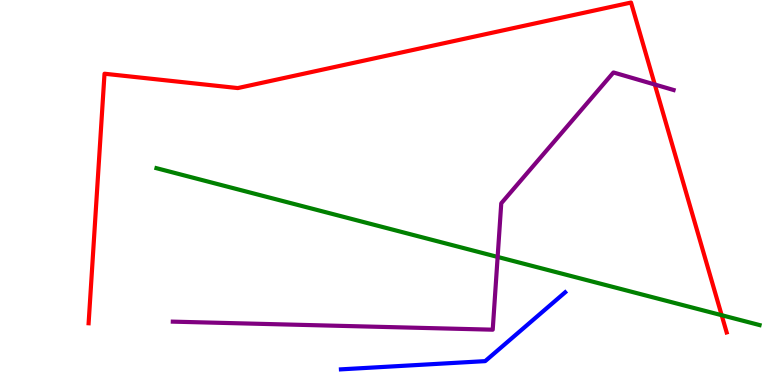[{'lines': ['blue', 'red'], 'intersections': []}, {'lines': ['green', 'red'], 'intersections': [{'x': 9.31, 'y': 1.81}]}, {'lines': ['purple', 'red'], 'intersections': [{'x': 8.45, 'y': 7.8}]}, {'lines': ['blue', 'green'], 'intersections': []}, {'lines': ['blue', 'purple'], 'intersections': []}, {'lines': ['green', 'purple'], 'intersections': [{'x': 6.42, 'y': 3.33}]}]